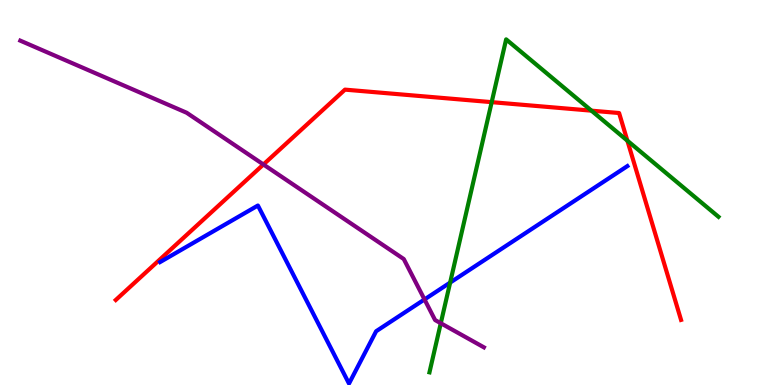[{'lines': ['blue', 'red'], 'intersections': []}, {'lines': ['green', 'red'], 'intersections': [{'x': 6.34, 'y': 7.35}, {'x': 7.63, 'y': 7.13}, {'x': 8.1, 'y': 6.35}]}, {'lines': ['purple', 'red'], 'intersections': [{'x': 3.4, 'y': 5.73}]}, {'lines': ['blue', 'green'], 'intersections': [{'x': 5.81, 'y': 2.66}]}, {'lines': ['blue', 'purple'], 'intersections': [{'x': 5.48, 'y': 2.22}]}, {'lines': ['green', 'purple'], 'intersections': [{'x': 5.69, 'y': 1.6}]}]